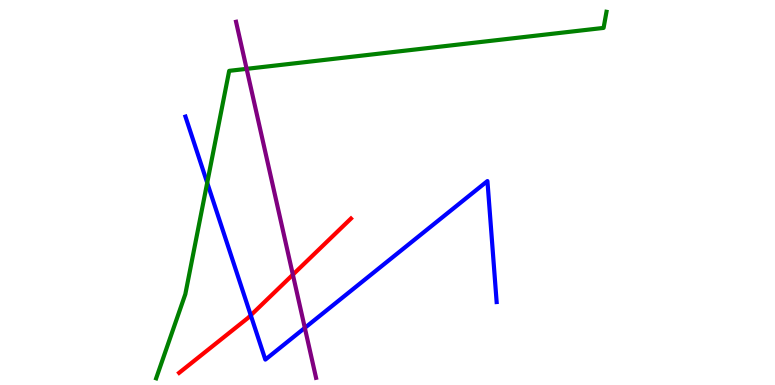[{'lines': ['blue', 'red'], 'intersections': [{'x': 3.24, 'y': 1.81}]}, {'lines': ['green', 'red'], 'intersections': []}, {'lines': ['purple', 'red'], 'intersections': [{'x': 3.78, 'y': 2.87}]}, {'lines': ['blue', 'green'], 'intersections': [{'x': 2.67, 'y': 5.25}]}, {'lines': ['blue', 'purple'], 'intersections': [{'x': 3.93, 'y': 1.48}]}, {'lines': ['green', 'purple'], 'intersections': [{'x': 3.18, 'y': 8.21}]}]